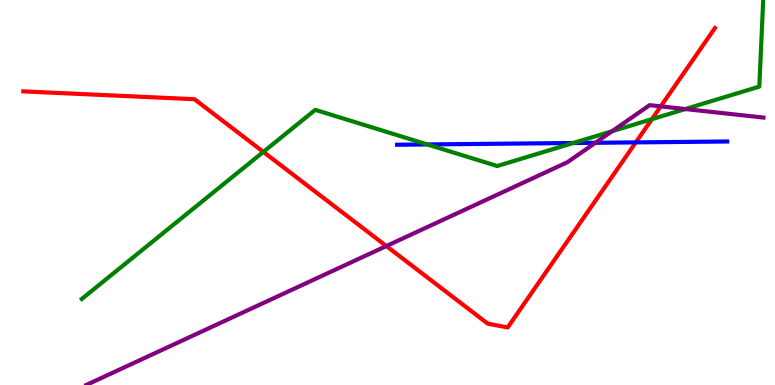[{'lines': ['blue', 'red'], 'intersections': [{'x': 8.2, 'y': 6.3}]}, {'lines': ['green', 'red'], 'intersections': [{'x': 3.4, 'y': 6.05}, {'x': 8.41, 'y': 6.9}]}, {'lines': ['purple', 'red'], 'intersections': [{'x': 4.99, 'y': 3.61}, {'x': 8.53, 'y': 7.24}]}, {'lines': ['blue', 'green'], 'intersections': [{'x': 5.51, 'y': 6.25}, {'x': 7.4, 'y': 6.29}]}, {'lines': ['blue', 'purple'], 'intersections': [{'x': 7.68, 'y': 6.29}]}, {'lines': ['green', 'purple'], 'intersections': [{'x': 7.9, 'y': 6.59}, {'x': 8.84, 'y': 7.17}]}]